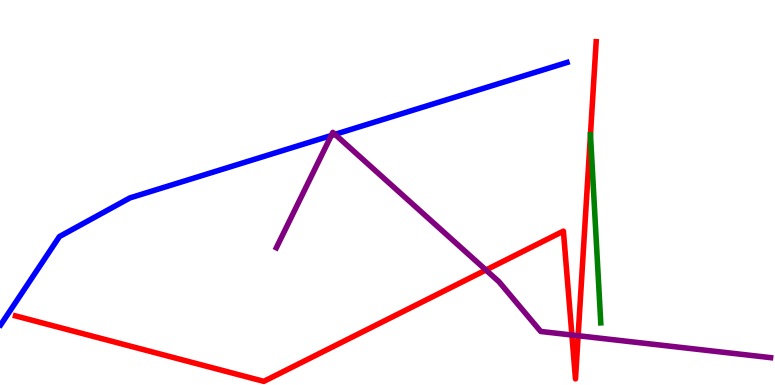[{'lines': ['blue', 'red'], 'intersections': []}, {'lines': ['green', 'red'], 'intersections': []}, {'lines': ['purple', 'red'], 'intersections': [{'x': 6.27, 'y': 2.99}, {'x': 7.38, 'y': 1.3}, {'x': 7.46, 'y': 1.28}]}, {'lines': ['blue', 'green'], 'intersections': []}, {'lines': ['blue', 'purple'], 'intersections': [{'x': 4.27, 'y': 6.48}, {'x': 4.32, 'y': 6.51}]}, {'lines': ['green', 'purple'], 'intersections': []}]